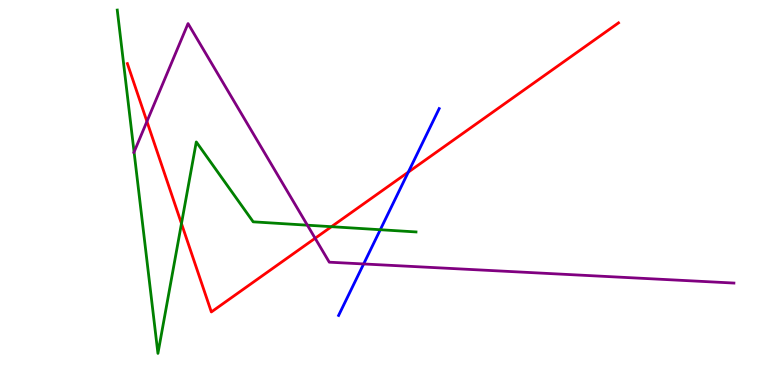[{'lines': ['blue', 'red'], 'intersections': [{'x': 5.27, 'y': 5.53}]}, {'lines': ['green', 'red'], 'intersections': [{'x': 2.34, 'y': 4.19}, {'x': 4.28, 'y': 4.11}]}, {'lines': ['purple', 'red'], 'intersections': [{'x': 1.9, 'y': 6.85}, {'x': 4.07, 'y': 3.81}]}, {'lines': ['blue', 'green'], 'intersections': [{'x': 4.91, 'y': 4.03}]}, {'lines': ['blue', 'purple'], 'intersections': [{'x': 4.69, 'y': 3.14}]}, {'lines': ['green', 'purple'], 'intersections': [{'x': 1.73, 'y': 6.05}, {'x': 3.97, 'y': 4.15}]}]